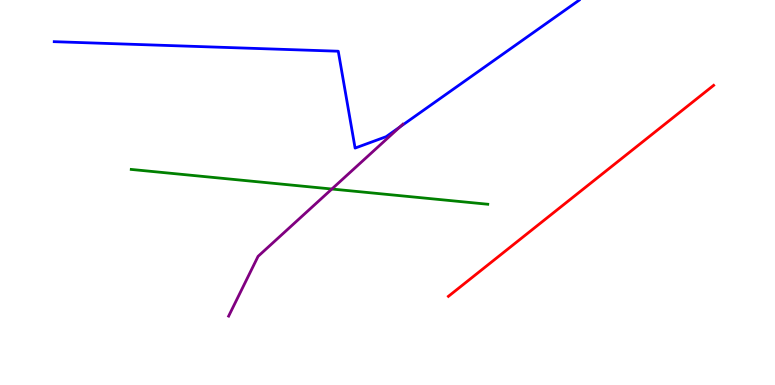[{'lines': ['blue', 'red'], 'intersections': []}, {'lines': ['green', 'red'], 'intersections': []}, {'lines': ['purple', 'red'], 'intersections': []}, {'lines': ['blue', 'green'], 'intersections': []}, {'lines': ['blue', 'purple'], 'intersections': [{'x': 5.16, 'y': 6.7}]}, {'lines': ['green', 'purple'], 'intersections': [{'x': 4.28, 'y': 5.09}]}]